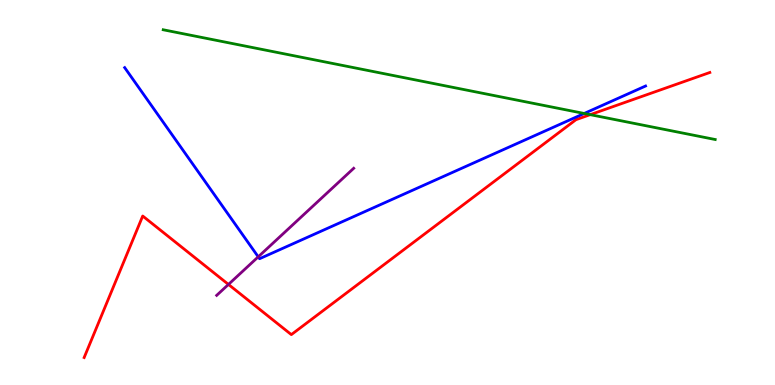[{'lines': ['blue', 'red'], 'intersections': []}, {'lines': ['green', 'red'], 'intersections': [{'x': 7.62, 'y': 7.02}]}, {'lines': ['purple', 'red'], 'intersections': [{'x': 2.95, 'y': 2.61}]}, {'lines': ['blue', 'green'], 'intersections': [{'x': 7.54, 'y': 7.05}]}, {'lines': ['blue', 'purple'], 'intersections': [{'x': 3.33, 'y': 3.33}]}, {'lines': ['green', 'purple'], 'intersections': []}]